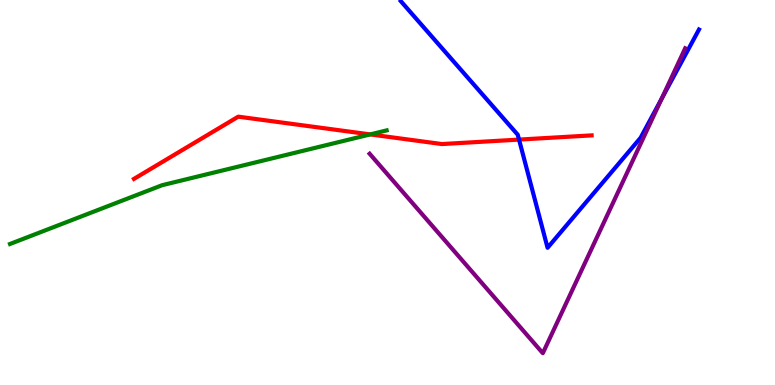[{'lines': ['blue', 'red'], 'intersections': [{'x': 6.7, 'y': 6.37}]}, {'lines': ['green', 'red'], 'intersections': [{'x': 4.78, 'y': 6.51}]}, {'lines': ['purple', 'red'], 'intersections': []}, {'lines': ['blue', 'green'], 'intersections': []}, {'lines': ['blue', 'purple'], 'intersections': [{'x': 8.54, 'y': 7.43}]}, {'lines': ['green', 'purple'], 'intersections': []}]